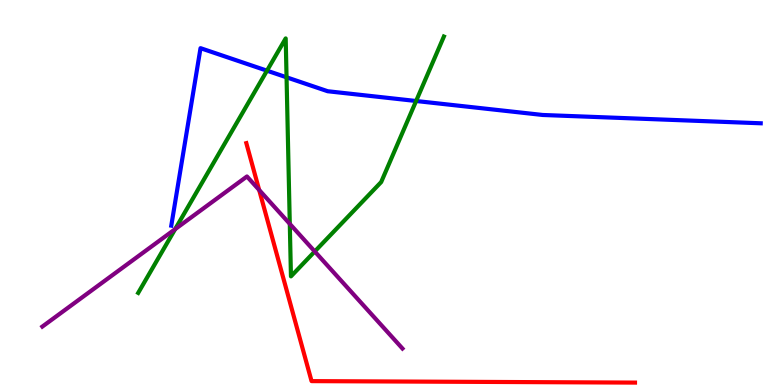[{'lines': ['blue', 'red'], 'intersections': []}, {'lines': ['green', 'red'], 'intersections': []}, {'lines': ['purple', 'red'], 'intersections': [{'x': 3.34, 'y': 5.07}]}, {'lines': ['blue', 'green'], 'intersections': [{'x': 3.44, 'y': 8.16}, {'x': 3.7, 'y': 7.99}, {'x': 5.37, 'y': 7.38}]}, {'lines': ['blue', 'purple'], 'intersections': []}, {'lines': ['green', 'purple'], 'intersections': [{'x': 2.26, 'y': 4.05}, {'x': 3.74, 'y': 4.19}, {'x': 4.06, 'y': 3.47}]}]